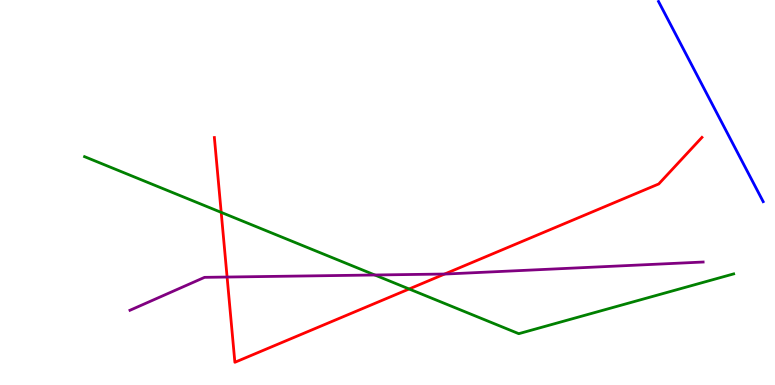[{'lines': ['blue', 'red'], 'intersections': []}, {'lines': ['green', 'red'], 'intersections': [{'x': 2.85, 'y': 4.48}, {'x': 5.28, 'y': 2.49}]}, {'lines': ['purple', 'red'], 'intersections': [{'x': 2.93, 'y': 2.8}, {'x': 5.74, 'y': 2.88}]}, {'lines': ['blue', 'green'], 'intersections': []}, {'lines': ['blue', 'purple'], 'intersections': []}, {'lines': ['green', 'purple'], 'intersections': [{'x': 4.84, 'y': 2.86}]}]